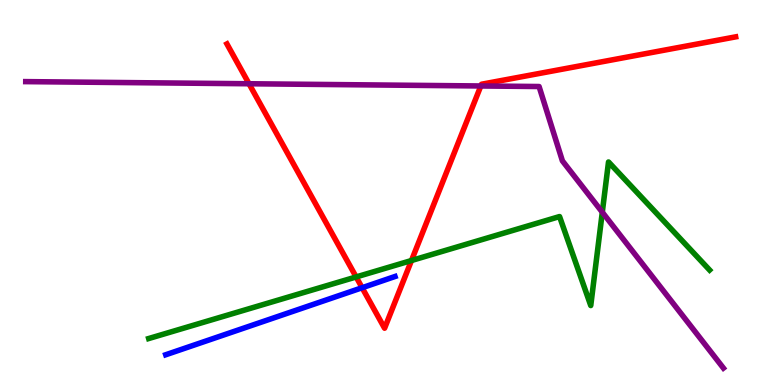[{'lines': ['blue', 'red'], 'intersections': [{'x': 4.67, 'y': 2.53}]}, {'lines': ['green', 'red'], 'intersections': [{'x': 4.6, 'y': 2.81}, {'x': 5.31, 'y': 3.23}]}, {'lines': ['purple', 'red'], 'intersections': [{'x': 3.21, 'y': 7.82}, {'x': 6.2, 'y': 7.77}]}, {'lines': ['blue', 'green'], 'intersections': []}, {'lines': ['blue', 'purple'], 'intersections': []}, {'lines': ['green', 'purple'], 'intersections': [{'x': 7.77, 'y': 4.49}]}]